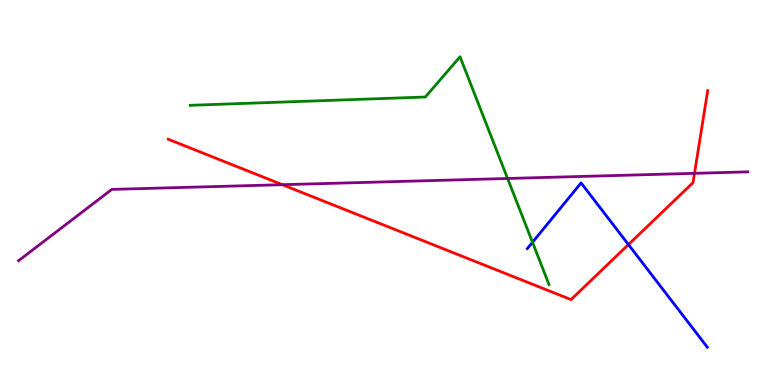[{'lines': ['blue', 'red'], 'intersections': [{'x': 8.11, 'y': 3.65}]}, {'lines': ['green', 'red'], 'intersections': []}, {'lines': ['purple', 'red'], 'intersections': [{'x': 3.64, 'y': 5.2}, {'x': 8.96, 'y': 5.5}]}, {'lines': ['blue', 'green'], 'intersections': [{'x': 6.87, 'y': 3.71}]}, {'lines': ['blue', 'purple'], 'intersections': []}, {'lines': ['green', 'purple'], 'intersections': [{'x': 6.55, 'y': 5.36}]}]